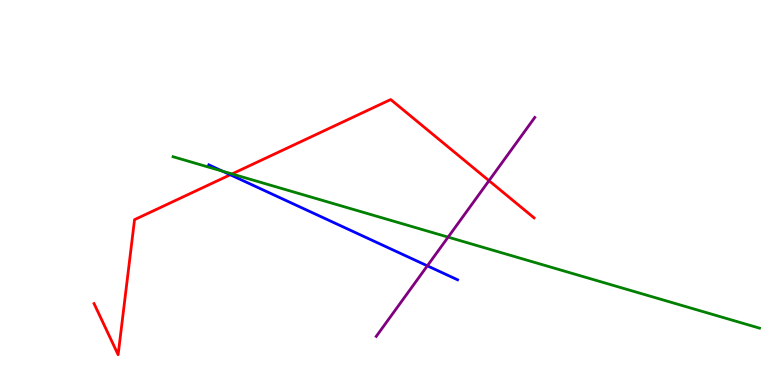[{'lines': ['blue', 'red'], 'intersections': [{'x': 2.97, 'y': 5.46}]}, {'lines': ['green', 'red'], 'intersections': [{'x': 2.99, 'y': 5.48}]}, {'lines': ['purple', 'red'], 'intersections': [{'x': 6.31, 'y': 5.31}]}, {'lines': ['blue', 'green'], 'intersections': [{'x': 2.87, 'y': 5.55}]}, {'lines': ['blue', 'purple'], 'intersections': [{'x': 5.51, 'y': 3.1}]}, {'lines': ['green', 'purple'], 'intersections': [{'x': 5.78, 'y': 3.84}]}]